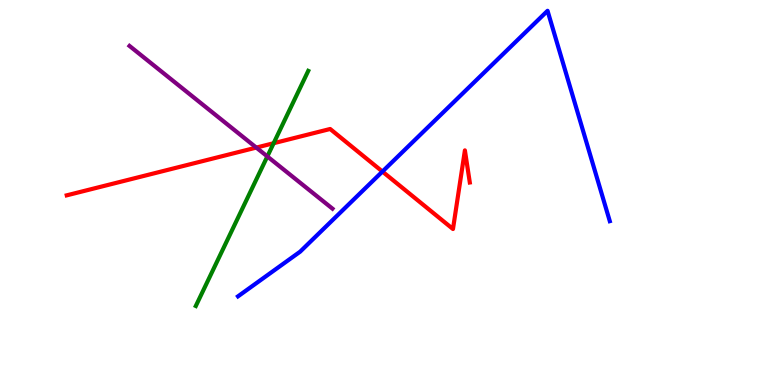[{'lines': ['blue', 'red'], 'intersections': [{'x': 4.93, 'y': 5.54}]}, {'lines': ['green', 'red'], 'intersections': [{'x': 3.53, 'y': 6.28}]}, {'lines': ['purple', 'red'], 'intersections': [{'x': 3.31, 'y': 6.17}]}, {'lines': ['blue', 'green'], 'intersections': []}, {'lines': ['blue', 'purple'], 'intersections': []}, {'lines': ['green', 'purple'], 'intersections': [{'x': 3.45, 'y': 5.94}]}]